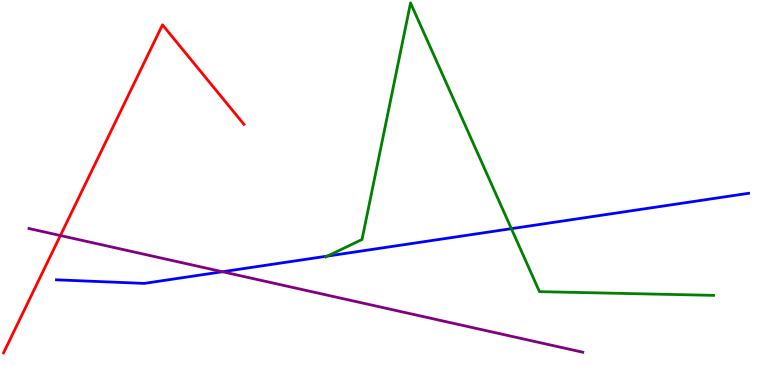[{'lines': ['blue', 'red'], 'intersections': []}, {'lines': ['green', 'red'], 'intersections': []}, {'lines': ['purple', 'red'], 'intersections': [{'x': 0.779, 'y': 3.88}]}, {'lines': ['blue', 'green'], 'intersections': [{'x': 4.23, 'y': 3.35}, {'x': 6.6, 'y': 4.06}]}, {'lines': ['blue', 'purple'], 'intersections': [{'x': 2.87, 'y': 2.94}]}, {'lines': ['green', 'purple'], 'intersections': []}]